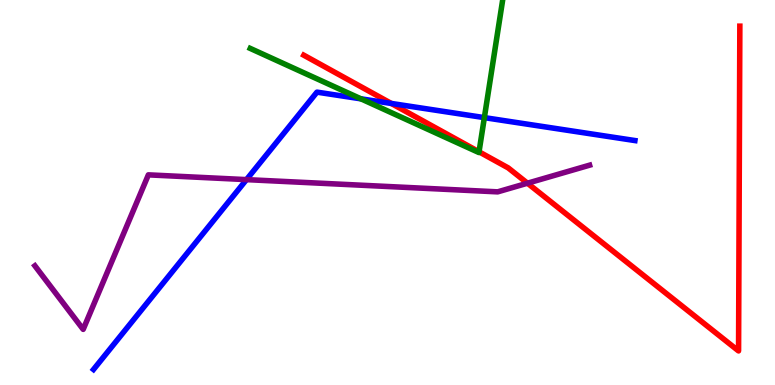[{'lines': ['blue', 'red'], 'intersections': [{'x': 5.05, 'y': 7.31}]}, {'lines': ['green', 'red'], 'intersections': [{'x': 6.18, 'y': 6.06}]}, {'lines': ['purple', 'red'], 'intersections': [{'x': 6.81, 'y': 5.24}]}, {'lines': ['blue', 'green'], 'intersections': [{'x': 4.66, 'y': 7.43}, {'x': 6.25, 'y': 6.94}]}, {'lines': ['blue', 'purple'], 'intersections': [{'x': 3.18, 'y': 5.33}]}, {'lines': ['green', 'purple'], 'intersections': []}]